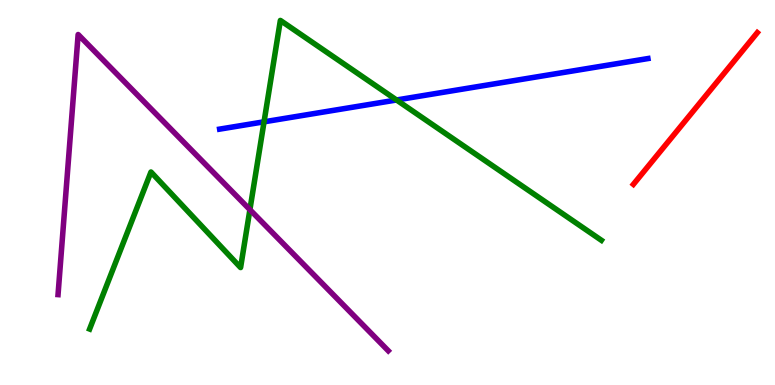[{'lines': ['blue', 'red'], 'intersections': []}, {'lines': ['green', 'red'], 'intersections': []}, {'lines': ['purple', 'red'], 'intersections': []}, {'lines': ['blue', 'green'], 'intersections': [{'x': 3.41, 'y': 6.84}, {'x': 5.12, 'y': 7.4}]}, {'lines': ['blue', 'purple'], 'intersections': []}, {'lines': ['green', 'purple'], 'intersections': [{'x': 3.22, 'y': 4.55}]}]